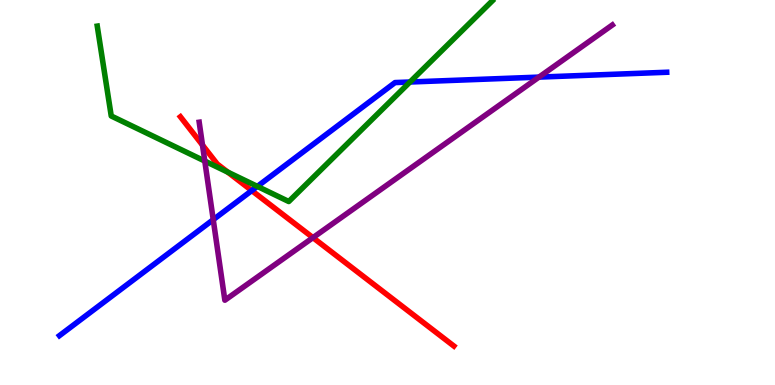[{'lines': ['blue', 'red'], 'intersections': [{'x': 3.25, 'y': 5.05}]}, {'lines': ['green', 'red'], 'intersections': [{'x': 2.94, 'y': 5.53}]}, {'lines': ['purple', 'red'], 'intersections': [{'x': 2.61, 'y': 6.23}, {'x': 4.04, 'y': 3.83}]}, {'lines': ['blue', 'green'], 'intersections': [{'x': 3.32, 'y': 5.16}, {'x': 5.29, 'y': 7.87}]}, {'lines': ['blue', 'purple'], 'intersections': [{'x': 2.75, 'y': 4.29}, {'x': 6.95, 'y': 8.0}]}, {'lines': ['green', 'purple'], 'intersections': [{'x': 2.64, 'y': 5.82}]}]